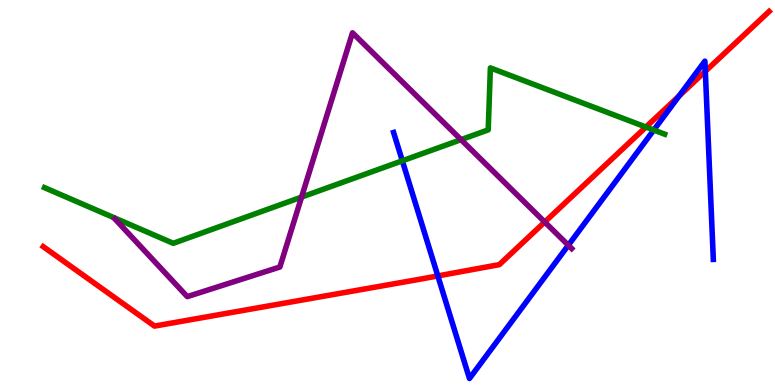[{'lines': ['blue', 'red'], 'intersections': [{'x': 5.65, 'y': 2.83}, {'x': 8.76, 'y': 7.51}, {'x': 9.1, 'y': 8.15}]}, {'lines': ['green', 'red'], 'intersections': [{'x': 8.33, 'y': 6.7}]}, {'lines': ['purple', 'red'], 'intersections': [{'x': 7.03, 'y': 4.23}]}, {'lines': ['blue', 'green'], 'intersections': [{'x': 5.19, 'y': 5.82}, {'x': 8.44, 'y': 6.62}]}, {'lines': ['blue', 'purple'], 'intersections': [{'x': 7.33, 'y': 3.63}]}, {'lines': ['green', 'purple'], 'intersections': [{'x': 3.89, 'y': 4.88}, {'x': 5.95, 'y': 6.37}]}]